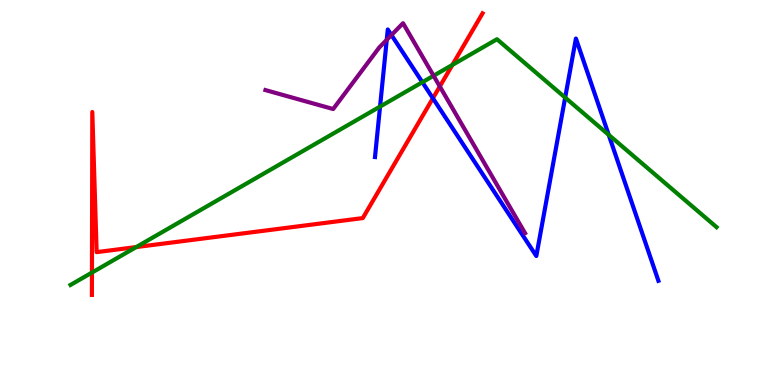[{'lines': ['blue', 'red'], 'intersections': [{'x': 5.59, 'y': 7.45}]}, {'lines': ['green', 'red'], 'intersections': [{'x': 1.19, 'y': 2.92}, {'x': 1.76, 'y': 3.58}, {'x': 5.84, 'y': 8.31}]}, {'lines': ['purple', 'red'], 'intersections': [{'x': 5.67, 'y': 7.75}]}, {'lines': ['blue', 'green'], 'intersections': [{'x': 4.9, 'y': 7.23}, {'x': 5.45, 'y': 7.86}, {'x': 7.29, 'y': 7.47}, {'x': 7.85, 'y': 6.5}]}, {'lines': ['blue', 'purple'], 'intersections': [{'x': 4.99, 'y': 8.96}, {'x': 5.05, 'y': 9.09}]}, {'lines': ['green', 'purple'], 'intersections': [{'x': 5.59, 'y': 8.03}]}]